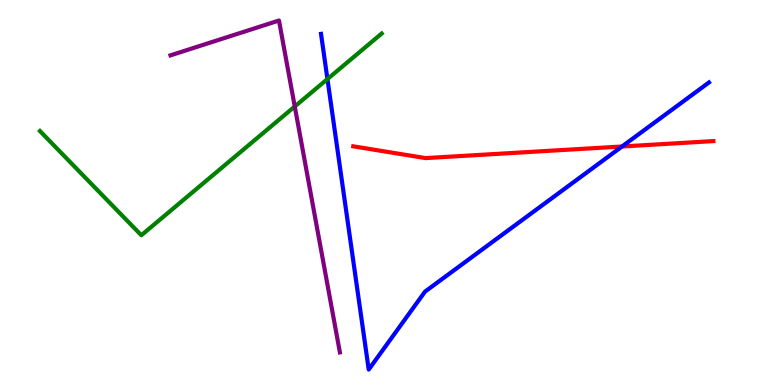[{'lines': ['blue', 'red'], 'intersections': [{'x': 8.03, 'y': 6.2}]}, {'lines': ['green', 'red'], 'intersections': []}, {'lines': ['purple', 'red'], 'intersections': []}, {'lines': ['blue', 'green'], 'intersections': [{'x': 4.23, 'y': 7.95}]}, {'lines': ['blue', 'purple'], 'intersections': []}, {'lines': ['green', 'purple'], 'intersections': [{'x': 3.8, 'y': 7.23}]}]